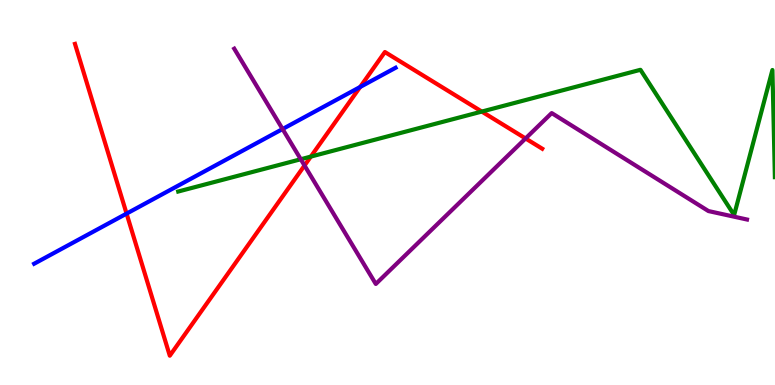[{'lines': ['blue', 'red'], 'intersections': [{'x': 1.63, 'y': 4.45}, {'x': 4.65, 'y': 7.74}]}, {'lines': ['green', 'red'], 'intersections': [{'x': 4.01, 'y': 5.93}, {'x': 6.22, 'y': 7.1}]}, {'lines': ['purple', 'red'], 'intersections': [{'x': 3.93, 'y': 5.7}, {'x': 6.78, 'y': 6.4}]}, {'lines': ['blue', 'green'], 'intersections': []}, {'lines': ['blue', 'purple'], 'intersections': [{'x': 3.65, 'y': 6.65}]}, {'lines': ['green', 'purple'], 'intersections': [{'x': 3.88, 'y': 5.86}]}]